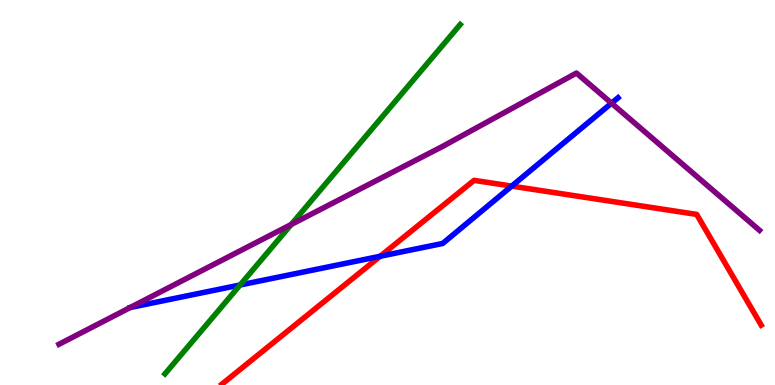[{'lines': ['blue', 'red'], 'intersections': [{'x': 4.91, 'y': 3.34}, {'x': 6.6, 'y': 5.17}]}, {'lines': ['green', 'red'], 'intersections': []}, {'lines': ['purple', 'red'], 'intersections': []}, {'lines': ['blue', 'green'], 'intersections': [{'x': 3.1, 'y': 2.6}]}, {'lines': ['blue', 'purple'], 'intersections': [{'x': 7.89, 'y': 7.32}]}, {'lines': ['green', 'purple'], 'intersections': [{'x': 3.76, 'y': 4.17}]}]